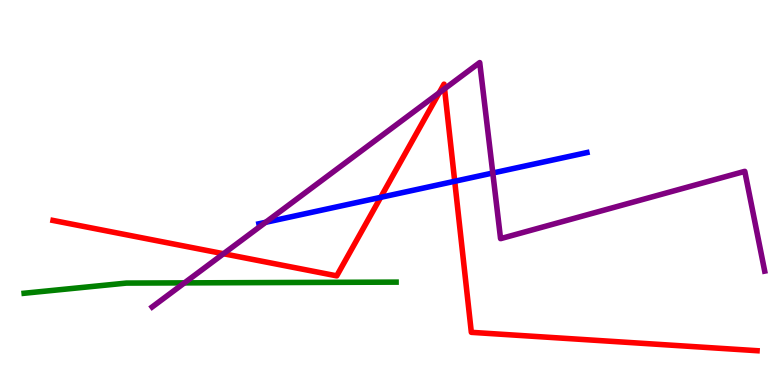[{'lines': ['blue', 'red'], 'intersections': [{'x': 4.91, 'y': 4.87}, {'x': 5.87, 'y': 5.29}]}, {'lines': ['green', 'red'], 'intersections': []}, {'lines': ['purple', 'red'], 'intersections': [{'x': 2.88, 'y': 3.41}, {'x': 5.67, 'y': 7.59}, {'x': 5.74, 'y': 7.69}]}, {'lines': ['blue', 'green'], 'intersections': []}, {'lines': ['blue', 'purple'], 'intersections': [{'x': 3.43, 'y': 4.23}, {'x': 6.36, 'y': 5.51}]}, {'lines': ['green', 'purple'], 'intersections': [{'x': 2.38, 'y': 2.65}]}]